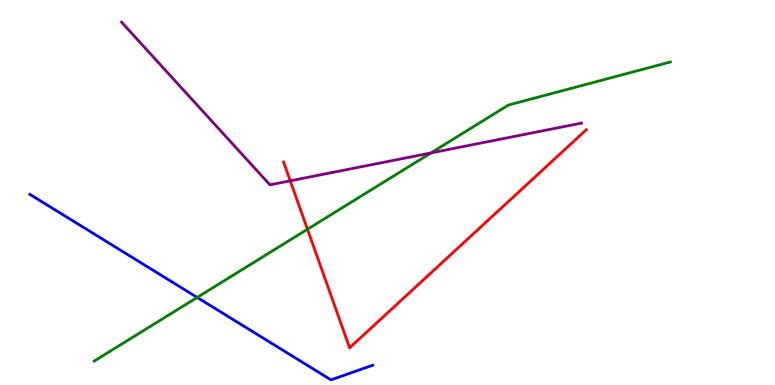[{'lines': ['blue', 'red'], 'intersections': []}, {'lines': ['green', 'red'], 'intersections': [{'x': 3.97, 'y': 4.05}]}, {'lines': ['purple', 'red'], 'intersections': [{'x': 3.75, 'y': 5.3}]}, {'lines': ['blue', 'green'], 'intersections': [{'x': 2.54, 'y': 2.27}]}, {'lines': ['blue', 'purple'], 'intersections': []}, {'lines': ['green', 'purple'], 'intersections': [{'x': 5.56, 'y': 6.03}]}]